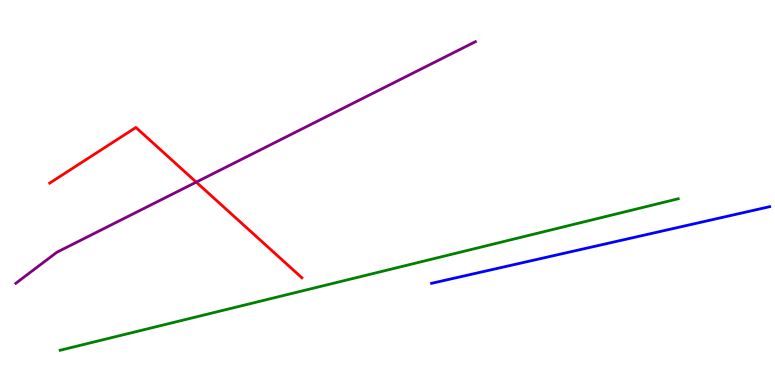[{'lines': ['blue', 'red'], 'intersections': []}, {'lines': ['green', 'red'], 'intersections': []}, {'lines': ['purple', 'red'], 'intersections': [{'x': 2.53, 'y': 5.27}]}, {'lines': ['blue', 'green'], 'intersections': []}, {'lines': ['blue', 'purple'], 'intersections': []}, {'lines': ['green', 'purple'], 'intersections': []}]